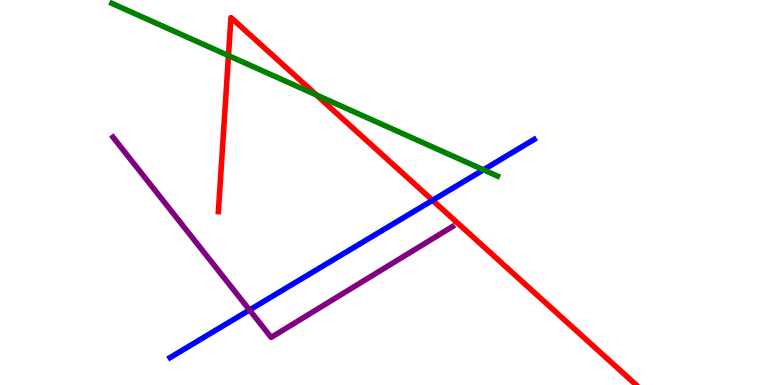[{'lines': ['blue', 'red'], 'intersections': [{'x': 5.58, 'y': 4.8}]}, {'lines': ['green', 'red'], 'intersections': [{'x': 2.95, 'y': 8.56}, {'x': 4.08, 'y': 7.53}]}, {'lines': ['purple', 'red'], 'intersections': []}, {'lines': ['blue', 'green'], 'intersections': [{'x': 6.24, 'y': 5.59}]}, {'lines': ['blue', 'purple'], 'intersections': [{'x': 3.22, 'y': 1.95}]}, {'lines': ['green', 'purple'], 'intersections': []}]